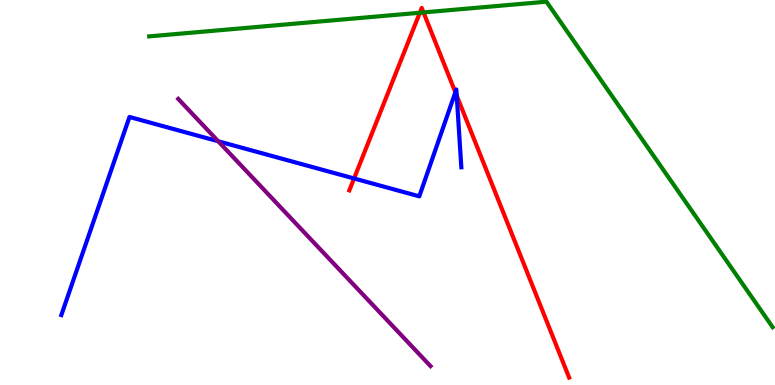[{'lines': ['blue', 'red'], 'intersections': [{'x': 4.57, 'y': 5.36}, {'x': 5.88, 'y': 7.6}, {'x': 5.89, 'y': 7.51}]}, {'lines': ['green', 'red'], 'intersections': [{'x': 5.42, 'y': 9.67}, {'x': 5.46, 'y': 9.68}]}, {'lines': ['purple', 'red'], 'intersections': []}, {'lines': ['blue', 'green'], 'intersections': []}, {'lines': ['blue', 'purple'], 'intersections': [{'x': 2.82, 'y': 6.33}]}, {'lines': ['green', 'purple'], 'intersections': []}]